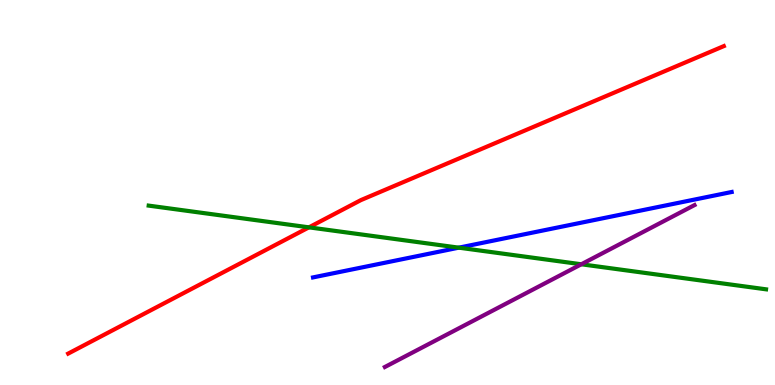[{'lines': ['blue', 'red'], 'intersections': []}, {'lines': ['green', 'red'], 'intersections': [{'x': 3.99, 'y': 4.09}]}, {'lines': ['purple', 'red'], 'intersections': []}, {'lines': ['blue', 'green'], 'intersections': [{'x': 5.92, 'y': 3.57}]}, {'lines': ['blue', 'purple'], 'intersections': []}, {'lines': ['green', 'purple'], 'intersections': [{'x': 7.5, 'y': 3.14}]}]